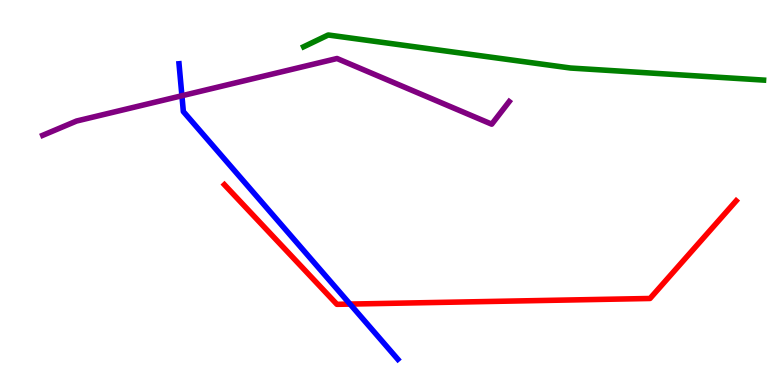[{'lines': ['blue', 'red'], 'intersections': [{'x': 4.52, 'y': 2.1}]}, {'lines': ['green', 'red'], 'intersections': []}, {'lines': ['purple', 'red'], 'intersections': []}, {'lines': ['blue', 'green'], 'intersections': []}, {'lines': ['blue', 'purple'], 'intersections': [{'x': 2.35, 'y': 7.51}]}, {'lines': ['green', 'purple'], 'intersections': []}]